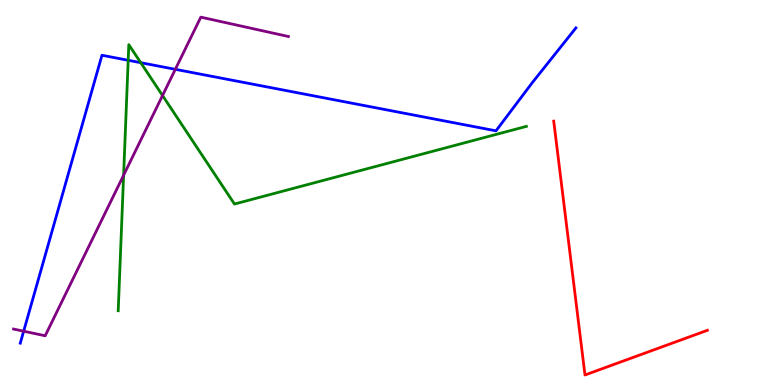[{'lines': ['blue', 'red'], 'intersections': []}, {'lines': ['green', 'red'], 'intersections': []}, {'lines': ['purple', 'red'], 'intersections': []}, {'lines': ['blue', 'green'], 'intersections': [{'x': 1.65, 'y': 8.43}, {'x': 1.82, 'y': 8.37}]}, {'lines': ['blue', 'purple'], 'intersections': [{'x': 0.305, 'y': 1.4}, {'x': 2.26, 'y': 8.2}]}, {'lines': ['green', 'purple'], 'intersections': [{'x': 1.59, 'y': 5.45}, {'x': 2.1, 'y': 7.52}]}]